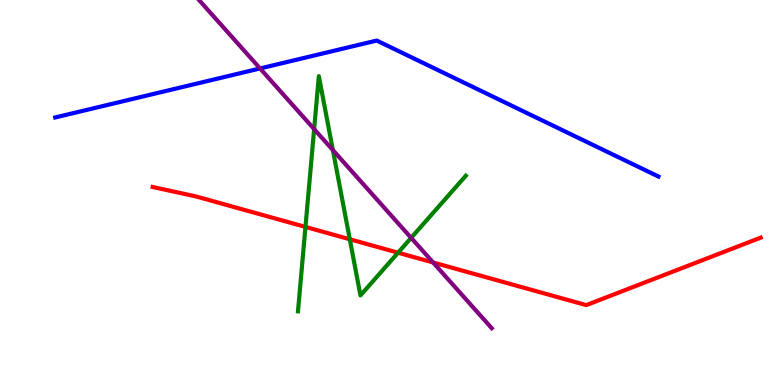[{'lines': ['blue', 'red'], 'intersections': []}, {'lines': ['green', 'red'], 'intersections': [{'x': 3.94, 'y': 4.11}, {'x': 4.51, 'y': 3.79}, {'x': 5.14, 'y': 3.44}]}, {'lines': ['purple', 'red'], 'intersections': [{'x': 5.59, 'y': 3.18}]}, {'lines': ['blue', 'green'], 'intersections': []}, {'lines': ['blue', 'purple'], 'intersections': [{'x': 3.36, 'y': 8.22}]}, {'lines': ['green', 'purple'], 'intersections': [{'x': 4.05, 'y': 6.65}, {'x': 4.3, 'y': 6.1}, {'x': 5.31, 'y': 3.82}]}]